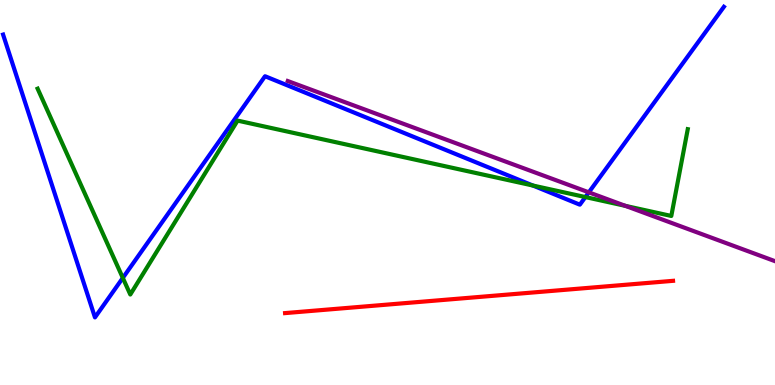[{'lines': ['blue', 'red'], 'intersections': []}, {'lines': ['green', 'red'], 'intersections': []}, {'lines': ['purple', 'red'], 'intersections': []}, {'lines': ['blue', 'green'], 'intersections': [{'x': 1.58, 'y': 2.78}, {'x': 6.88, 'y': 5.18}, {'x': 7.55, 'y': 4.88}]}, {'lines': ['blue', 'purple'], 'intersections': [{'x': 7.6, 'y': 5.0}]}, {'lines': ['green', 'purple'], 'intersections': [{'x': 8.07, 'y': 4.65}]}]